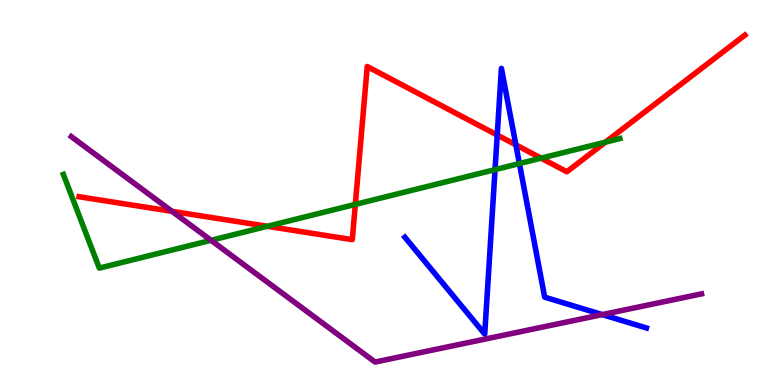[{'lines': ['blue', 'red'], 'intersections': [{'x': 6.42, 'y': 6.49}, {'x': 6.66, 'y': 6.24}]}, {'lines': ['green', 'red'], 'intersections': [{'x': 3.45, 'y': 4.12}, {'x': 4.58, 'y': 4.69}, {'x': 6.98, 'y': 5.89}, {'x': 7.81, 'y': 6.31}]}, {'lines': ['purple', 'red'], 'intersections': [{'x': 2.22, 'y': 4.51}]}, {'lines': ['blue', 'green'], 'intersections': [{'x': 6.39, 'y': 5.59}, {'x': 6.7, 'y': 5.75}]}, {'lines': ['blue', 'purple'], 'intersections': [{'x': 7.77, 'y': 1.83}]}, {'lines': ['green', 'purple'], 'intersections': [{'x': 2.72, 'y': 3.76}]}]